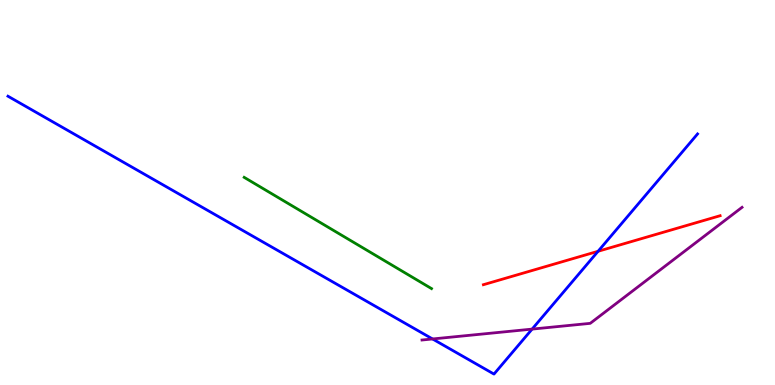[{'lines': ['blue', 'red'], 'intersections': [{'x': 7.72, 'y': 3.47}]}, {'lines': ['green', 'red'], 'intersections': []}, {'lines': ['purple', 'red'], 'intersections': []}, {'lines': ['blue', 'green'], 'intersections': []}, {'lines': ['blue', 'purple'], 'intersections': [{'x': 5.58, 'y': 1.2}, {'x': 6.87, 'y': 1.45}]}, {'lines': ['green', 'purple'], 'intersections': []}]